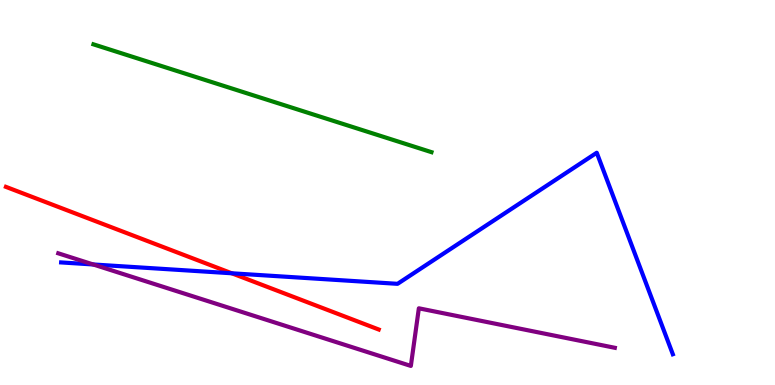[{'lines': ['blue', 'red'], 'intersections': [{'x': 2.99, 'y': 2.9}]}, {'lines': ['green', 'red'], 'intersections': []}, {'lines': ['purple', 'red'], 'intersections': []}, {'lines': ['blue', 'green'], 'intersections': []}, {'lines': ['blue', 'purple'], 'intersections': [{'x': 1.2, 'y': 3.13}]}, {'lines': ['green', 'purple'], 'intersections': []}]